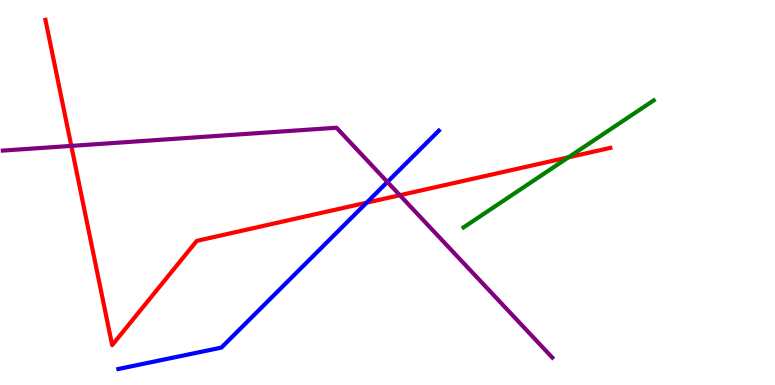[{'lines': ['blue', 'red'], 'intersections': [{'x': 4.73, 'y': 4.74}]}, {'lines': ['green', 'red'], 'intersections': [{'x': 7.34, 'y': 5.91}]}, {'lines': ['purple', 'red'], 'intersections': [{'x': 0.92, 'y': 6.21}, {'x': 5.16, 'y': 4.93}]}, {'lines': ['blue', 'green'], 'intersections': []}, {'lines': ['blue', 'purple'], 'intersections': [{'x': 5.0, 'y': 5.27}]}, {'lines': ['green', 'purple'], 'intersections': []}]